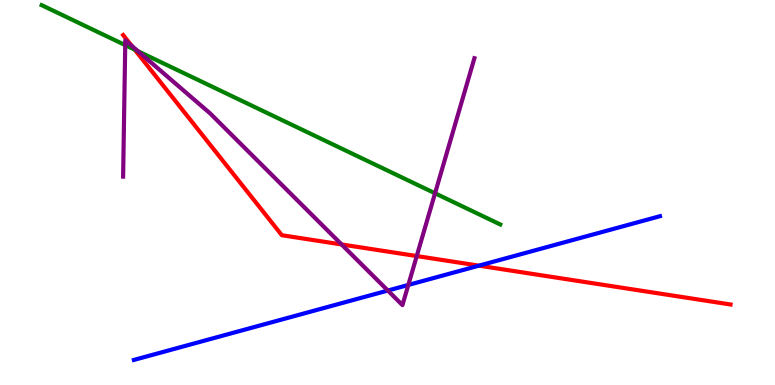[{'lines': ['blue', 'red'], 'intersections': [{'x': 6.18, 'y': 3.1}]}, {'lines': ['green', 'red'], 'intersections': [{'x': 1.74, 'y': 8.71}]}, {'lines': ['purple', 'red'], 'intersections': [{'x': 1.7, 'y': 8.81}, {'x': 4.41, 'y': 3.65}, {'x': 5.38, 'y': 3.35}]}, {'lines': ['blue', 'green'], 'intersections': []}, {'lines': ['blue', 'purple'], 'intersections': [{'x': 5.0, 'y': 2.45}, {'x': 5.27, 'y': 2.6}]}, {'lines': ['green', 'purple'], 'intersections': [{'x': 1.62, 'y': 8.83}, {'x': 1.78, 'y': 8.67}, {'x': 5.61, 'y': 4.98}]}]